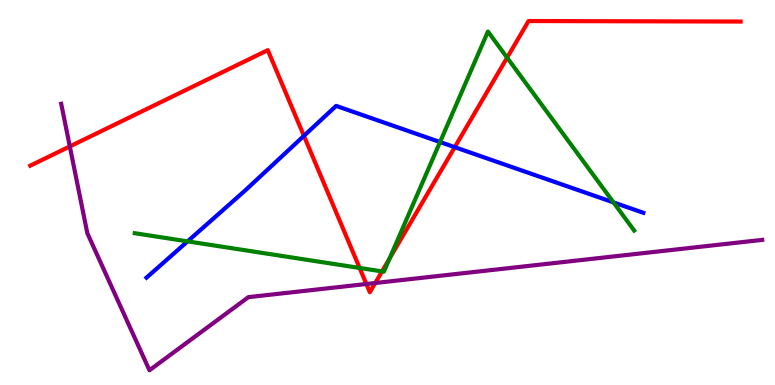[{'lines': ['blue', 'red'], 'intersections': [{'x': 3.92, 'y': 6.47}, {'x': 5.87, 'y': 6.18}]}, {'lines': ['green', 'red'], 'intersections': [{'x': 4.64, 'y': 3.04}, {'x': 4.93, 'y': 2.95}, {'x': 5.03, 'y': 3.29}, {'x': 6.54, 'y': 8.5}]}, {'lines': ['purple', 'red'], 'intersections': [{'x': 0.901, 'y': 6.2}, {'x': 4.73, 'y': 2.62}, {'x': 4.84, 'y': 2.65}]}, {'lines': ['blue', 'green'], 'intersections': [{'x': 2.42, 'y': 3.73}, {'x': 5.68, 'y': 6.31}, {'x': 7.92, 'y': 4.74}]}, {'lines': ['blue', 'purple'], 'intersections': []}, {'lines': ['green', 'purple'], 'intersections': []}]